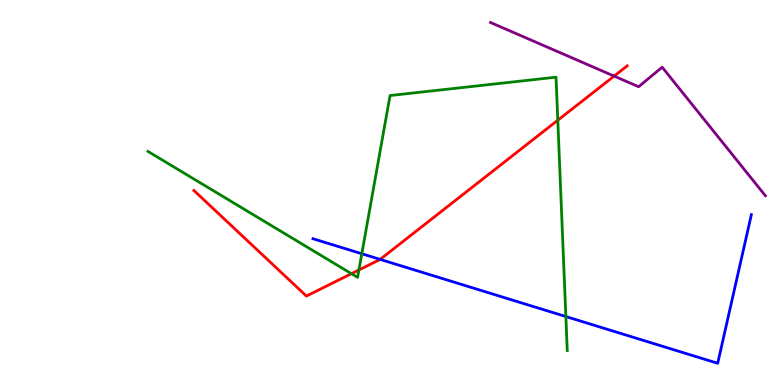[{'lines': ['blue', 'red'], 'intersections': [{'x': 4.9, 'y': 3.26}]}, {'lines': ['green', 'red'], 'intersections': [{'x': 4.53, 'y': 2.89}, {'x': 4.63, 'y': 2.99}, {'x': 7.2, 'y': 6.88}]}, {'lines': ['purple', 'red'], 'intersections': [{'x': 7.92, 'y': 8.02}]}, {'lines': ['blue', 'green'], 'intersections': [{'x': 4.67, 'y': 3.41}, {'x': 7.3, 'y': 1.78}]}, {'lines': ['blue', 'purple'], 'intersections': []}, {'lines': ['green', 'purple'], 'intersections': []}]